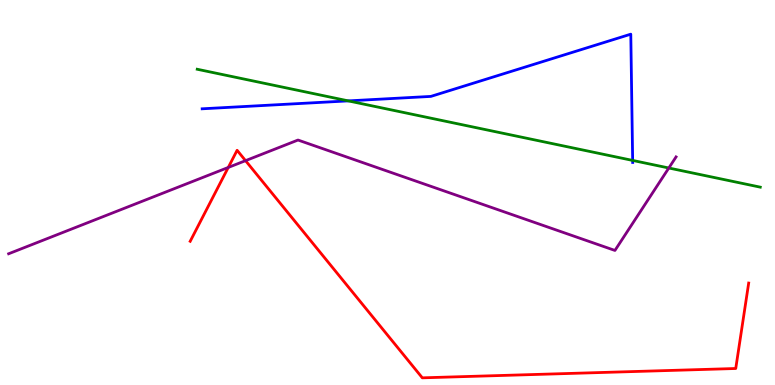[{'lines': ['blue', 'red'], 'intersections': []}, {'lines': ['green', 'red'], 'intersections': []}, {'lines': ['purple', 'red'], 'intersections': [{'x': 2.95, 'y': 5.65}, {'x': 3.17, 'y': 5.83}]}, {'lines': ['blue', 'green'], 'intersections': [{'x': 4.49, 'y': 7.38}, {'x': 8.16, 'y': 5.83}]}, {'lines': ['blue', 'purple'], 'intersections': []}, {'lines': ['green', 'purple'], 'intersections': [{'x': 8.63, 'y': 5.64}]}]